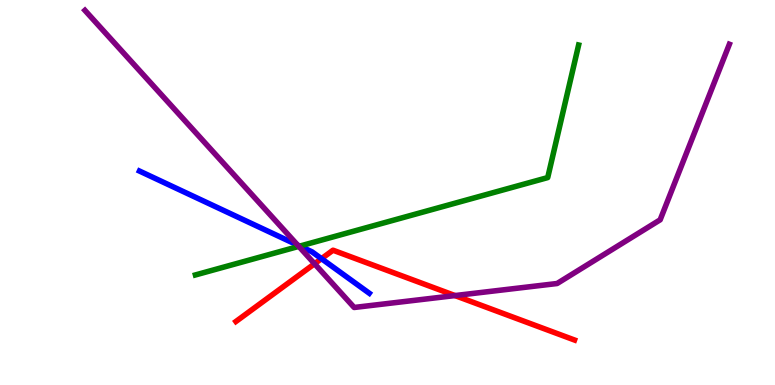[{'lines': ['blue', 'red'], 'intersections': [{'x': 4.15, 'y': 3.28}]}, {'lines': ['green', 'red'], 'intersections': []}, {'lines': ['purple', 'red'], 'intersections': [{'x': 4.06, 'y': 3.15}, {'x': 5.87, 'y': 2.32}]}, {'lines': ['blue', 'green'], 'intersections': [{'x': 3.87, 'y': 3.61}]}, {'lines': ['blue', 'purple'], 'intersections': [{'x': 3.84, 'y': 3.63}]}, {'lines': ['green', 'purple'], 'intersections': [{'x': 3.86, 'y': 3.6}]}]